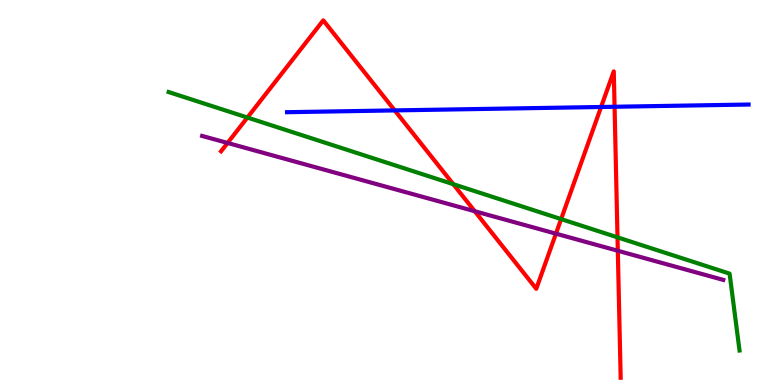[{'lines': ['blue', 'red'], 'intersections': [{'x': 5.09, 'y': 7.13}, {'x': 7.76, 'y': 7.22}, {'x': 7.93, 'y': 7.23}]}, {'lines': ['green', 'red'], 'intersections': [{'x': 3.19, 'y': 6.95}, {'x': 5.85, 'y': 5.22}, {'x': 7.24, 'y': 4.31}, {'x': 7.97, 'y': 3.84}]}, {'lines': ['purple', 'red'], 'intersections': [{'x': 2.94, 'y': 6.29}, {'x': 6.13, 'y': 4.51}, {'x': 7.17, 'y': 3.93}, {'x': 7.97, 'y': 3.49}]}, {'lines': ['blue', 'green'], 'intersections': []}, {'lines': ['blue', 'purple'], 'intersections': []}, {'lines': ['green', 'purple'], 'intersections': []}]